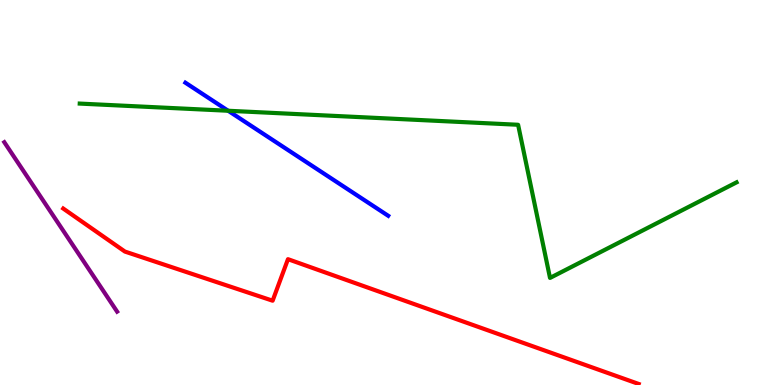[{'lines': ['blue', 'red'], 'intersections': []}, {'lines': ['green', 'red'], 'intersections': []}, {'lines': ['purple', 'red'], 'intersections': []}, {'lines': ['blue', 'green'], 'intersections': [{'x': 2.94, 'y': 7.12}]}, {'lines': ['blue', 'purple'], 'intersections': []}, {'lines': ['green', 'purple'], 'intersections': []}]